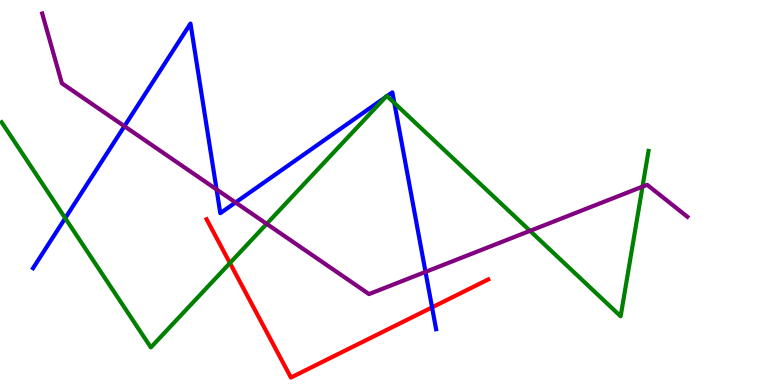[{'lines': ['blue', 'red'], 'intersections': [{'x': 5.57, 'y': 2.02}]}, {'lines': ['green', 'red'], 'intersections': [{'x': 2.97, 'y': 3.17}]}, {'lines': ['purple', 'red'], 'intersections': []}, {'lines': ['blue', 'green'], 'intersections': [{'x': 0.842, 'y': 4.33}, {'x': 4.97, 'y': 7.48}, {'x': 4.99, 'y': 7.5}, {'x': 5.09, 'y': 7.33}]}, {'lines': ['blue', 'purple'], 'intersections': [{'x': 1.61, 'y': 6.72}, {'x': 2.79, 'y': 5.08}, {'x': 3.04, 'y': 4.74}, {'x': 5.49, 'y': 2.94}]}, {'lines': ['green', 'purple'], 'intersections': [{'x': 3.44, 'y': 4.19}, {'x': 6.84, 'y': 4.0}, {'x': 8.29, 'y': 5.15}]}]